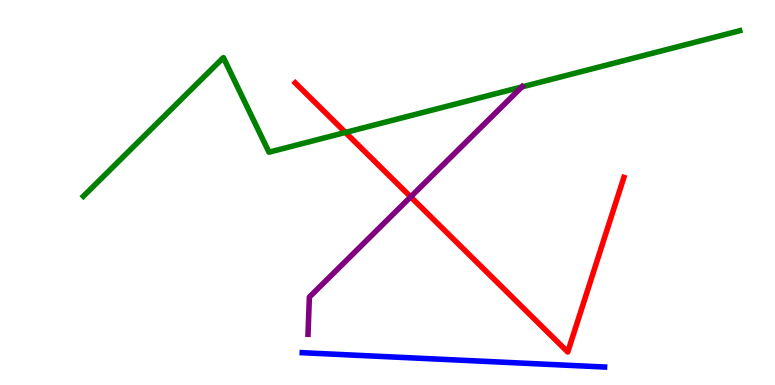[{'lines': ['blue', 'red'], 'intersections': []}, {'lines': ['green', 'red'], 'intersections': [{'x': 4.46, 'y': 6.56}]}, {'lines': ['purple', 'red'], 'intersections': [{'x': 5.3, 'y': 4.89}]}, {'lines': ['blue', 'green'], 'intersections': []}, {'lines': ['blue', 'purple'], 'intersections': []}, {'lines': ['green', 'purple'], 'intersections': [{'x': 6.73, 'y': 7.74}]}]